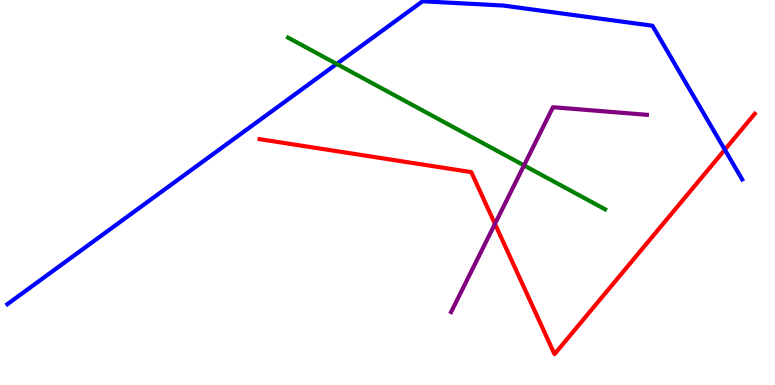[{'lines': ['blue', 'red'], 'intersections': [{'x': 9.35, 'y': 6.11}]}, {'lines': ['green', 'red'], 'intersections': []}, {'lines': ['purple', 'red'], 'intersections': [{'x': 6.39, 'y': 4.18}]}, {'lines': ['blue', 'green'], 'intersections': [{'x': 4.34, 'y': 8.34}]}, {'lines': ['blue', 'purple'], 'intersections': []}, {'lines': ['green', 'purple'], 'intersections': [{'x': 6.76, 'y': 5.7}]}]